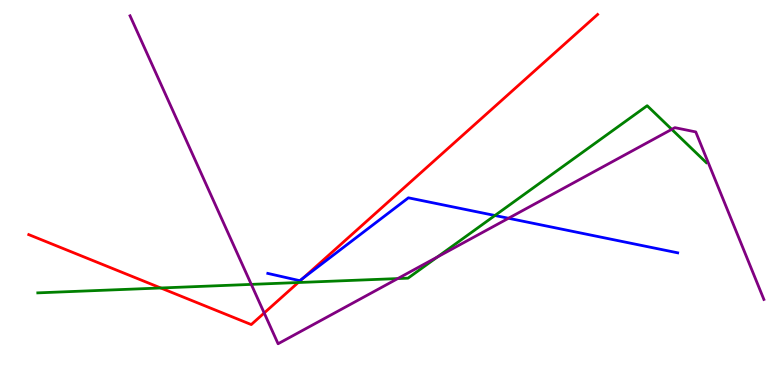[{'lines': ['blue', 'red'], 'intersections': [{'x': 3.91, 'y': 2.77}]}, {'lines': ['green', 'red'], 'intersections': [{'x': 2.07, 'y': 2.52}, {'x': 3.85, 'y': 2.66}]}, {'lines': ['purple', 'red'], 'intersections': [{'x': 3.41, 'y': 1.87}]}, {'lines': ['blue', 'green'], 'intersections': [{'x': 6.39, 'y': 4.4}]}, {'lines': ['blue', 'purple'], 'intersections': [{'x': 6.56, 'y': 4.33}]}, {'lines': ['green', 'purple'], 'intersections': [{'x': 3.24, 'y': 2.61}, {'x': 5.13, 'y': 2.76}, {'x': 5.64, 'y': 3.32}, {'x': 8.67, 'y': 6.64}]}]